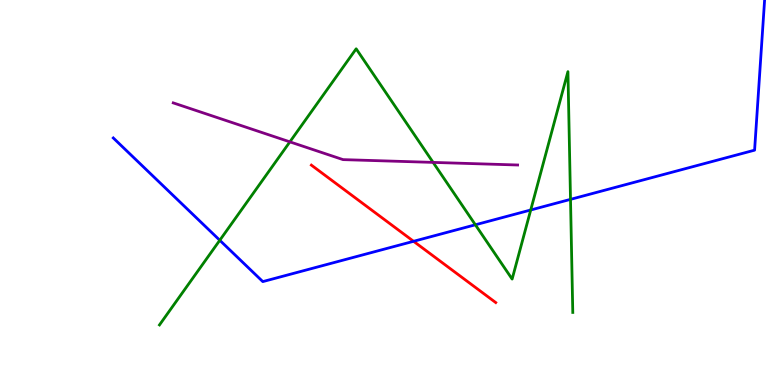[{'lines': ['blue', 'red'], 'intersections': [{'x': 5.34, 'y': 3.73}]}, {'lines': ['green', 'red'], 'intersections': []}, {'lines': ['purple', 'red'], 'intersections': []}, {'lines': ['blue', 'green'], 'intersections': [{'x': 2.84, 'y': 3.76}, {'x': 6.13, 'y': 4.16}, {'x': 6.85, 'y': 4.55}, {'x': 7.36, 'y': 4.82}]}, {'lines': ['blue', 'purple'], 'intersections': []}, {'lines': ['green', 'purple'], 'intersections': [{'x': 3.74, 'y': 6.32}, {'x': 5.59, 'y': 5.78}]}]